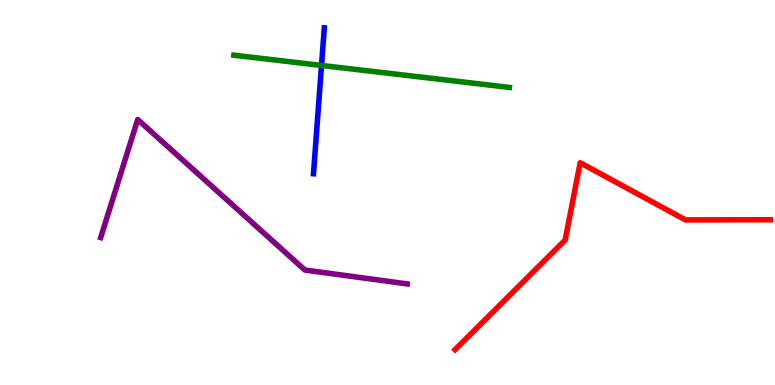[{'lines': ['blue', 'red'], 'intersections': []}, {'lines': ['green', 'red'], 'intersections': []}, {'lines': ['purple', 'red'], 'intersections': []}, {'lines': ['blue', 'green'], 'intersections': [{'x': 4.15, 'y': 8.3}]}, {'lines': ['blue', 'purple'], 'intersections': []}, {'lines': ['green', 'purple'], 'intersections': []}]